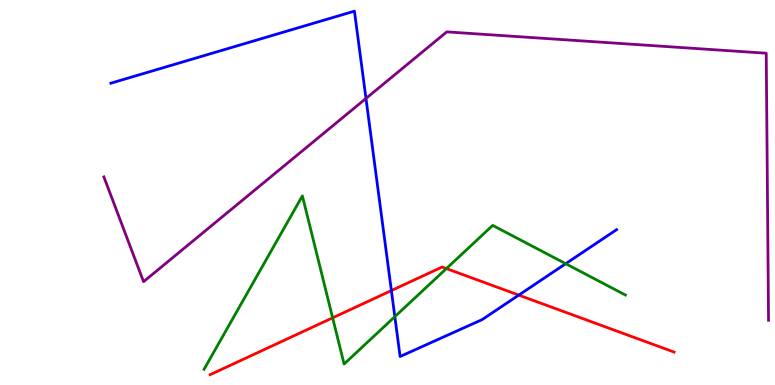[{'lines': ['blue', 'red'], 'intersections': [{'x': 5.05, 'y': 2.45}, {'x': 6.69, 'y': 2.33}]}, {'lines': ['green', 'red'], 'intersections': [{'x': 4.29, 'y': 1.74}, {'x': 5.76, 'y': 3.02}]}, {'lines': ['purple', 'red'], 'intersections': []}, {'lines': ['blue', 'green'], 'intersections': [{'x': 5.09, 'y': 1.77}, {'x': 7.3, 'y': 3.15}]}, {'lines': ['blue', 'purple'], 'intersections': [{'x': 4.72, 'y': 7.44}]}, {'lines': ['green', 'purple'], 'intersections': []}]